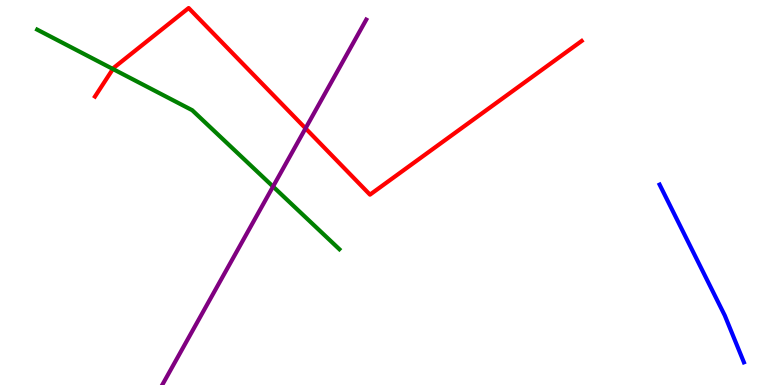[{'lines': ['blue', 'red'], 'intersections': []}, {'lines': ['green', 'red'], 'intersections': [{'x': 1.46, 'y': 8.21}]}, {'lines': ['purple', 'red'], 'intersections': [{'x': 3.94, 'y': 6.67}]}, {'lines': ['blue', 'green'], 'intersections': []}, {'lines': ['blue', 'purple'], 'intersections': []}, {'lines': ['green', 'purple'], 'intersections': [{'x': 3.52, 'y': 5.15}]}]